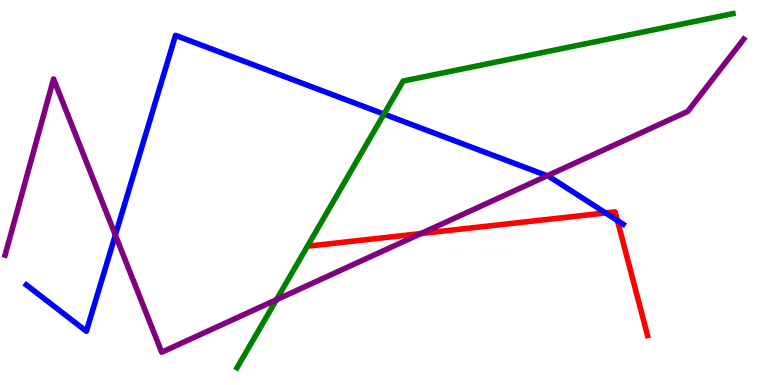[{'lines': ['blue', 'red'], 'intersections': [{'x': 7.81, 'y': 4.47}, {'x': 7.97, 'y': 4.27}]}, {'lines': ['green', 'red'], 'intersections': []}, {'lines': ['purple', 'red'], 'intersections': [{'x': 5.43, 'y': 3.93}]}, {'lines': ['blue', 'green'], 'intersections': [{'x': 4.95, 'y': 7.04}]}, {'lines': ['blue', 'purple'], 'intersections': [{'x': 1.49, 'y': 3.89}, {'x': 7.06, 'y': 5.43}]}, {'lines': ['green', 'purple'], 'intersections': [{'x': 3.57, 'y': 2.22}]}]